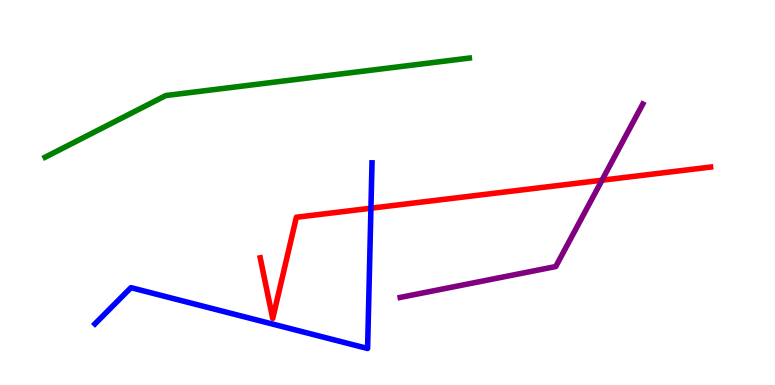[{'lines': ['blue', 'red'], 'intersections': [{'x': 4.79, 'y': 4.59}]}, {'lines': ['green', 'red'], 'intersections': []}, {'lines': ['purple', 'red'], 'intersections': [{'x': 7.77, 'y': 5.32}]}, {'lines': ['blue', 'green'], 'intersections': []}, {'lines': ['blue', 'purple'], 'intersections': []}, {'lines': ['green', 'purple'], 'intersections': []}]